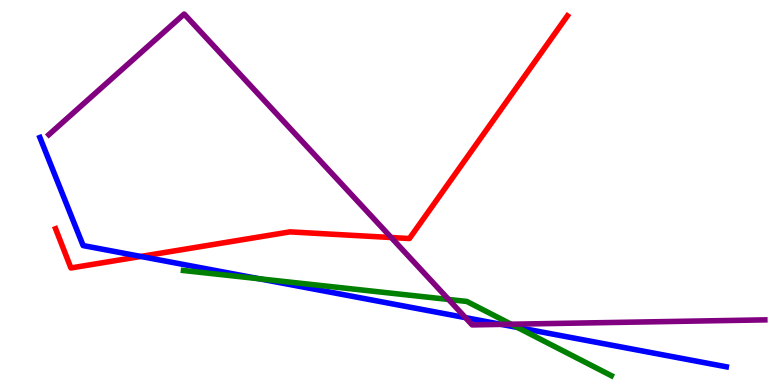[{'lines': ['blue', 'red'], 'intersections': [{'x': 1.82, 'y': 3.34}]}, {'lines': ['green', 'red'], 'intersections': []}, {'lines': ['purple', 'red'], 'intersections': [{'x': 5.05, 'y': 3.83}]}, {'lines': ['blue', 'green'], 'intersections': [{'x': 3.35, 'y': 2.76}, {'x': 6.68, 'y': 1.5}]}, {'lines': ['blue', 'purple'], 'intersections': [{'x': 6.01, 'y': 1.75}, {'x': 6.47, 'y': 1.57}]}, {'lines': ['green', 'purple'], 'intersections': [{'x': 5.79, 'y': 2.22}, {'x': 6.6, 'y': 1.58}]}]